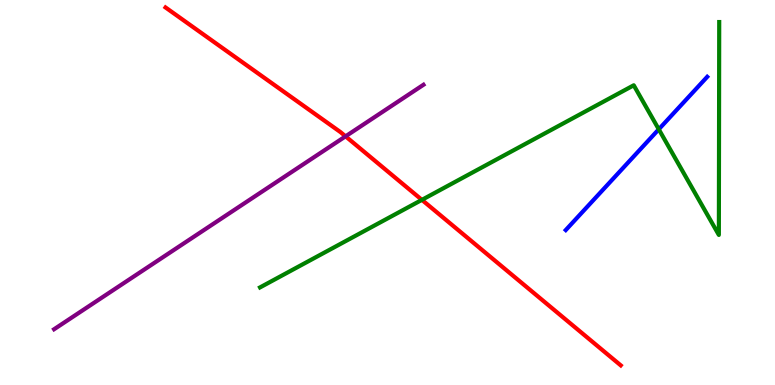[{'lines': ['blue', 'red'], 'intersections': []}, {'lines': ['green', 'red'], 'intersections': [{'x': 5.44, 'y': 4.81}]}, {'lines': ['purple', 'red'], 'intersections': [{'x': 4.46, 'y': 6.46}]}, {'lines': ['blue', 'green'], 'intersections': [{'x': 8.5, 'y': 6.64}]}, {'lines': ['blue', 'purple'], 'intersections': []}, {'lines': ['green', 'purple'], 'intersections': []}]